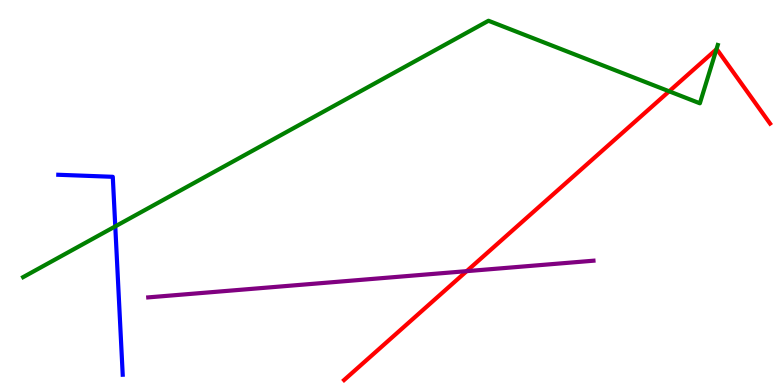[{'lines': ['blue', 'red'], 'intersections': []}, {'lines': ['green', 'red'], 'intersections': [{'x': 8.63, 'y': 7.63}, {'x': 9.24, 'y': 8.72}]}, {'lines': ['purple', 'red'], 'intersections': [{'x': 6.02, 'y': 2.96}]}, {'lines': ['blue', 'green'], 'intersections': [{'x': 1.49, 'y': 4.12}]}, {'lines': ['blue', 'purple'], 'intersections': []}, {'lines': ['green', 'purple'], 'intersections': []}]